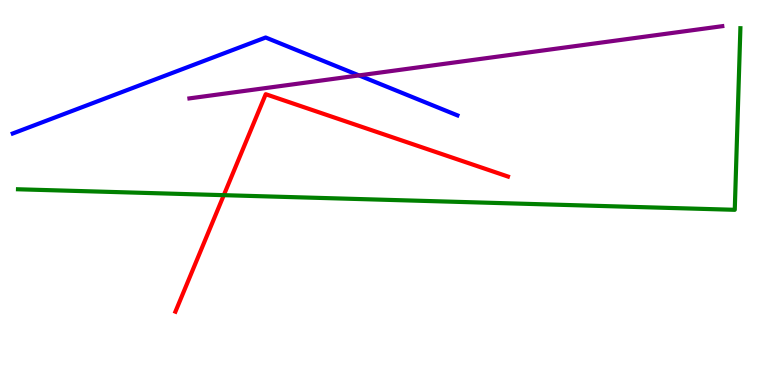[{'lines': ['blue', 'red'], 'intersections': []}, {'lines': ['green', 'red'], 'intersections': [{'x': 2.89, 'y': 4.93}]}, {'lines': ['purple', 'red'], 'intersections': []}, {'lines': ['blue', 'green'], 'intersections': []}, {'lines': ['blue', 'purple'], 'intersections': [{'x': 4.63, 'y': 8.04}]}, {'lines': ['green', 'purple'], 'intersections': []}]